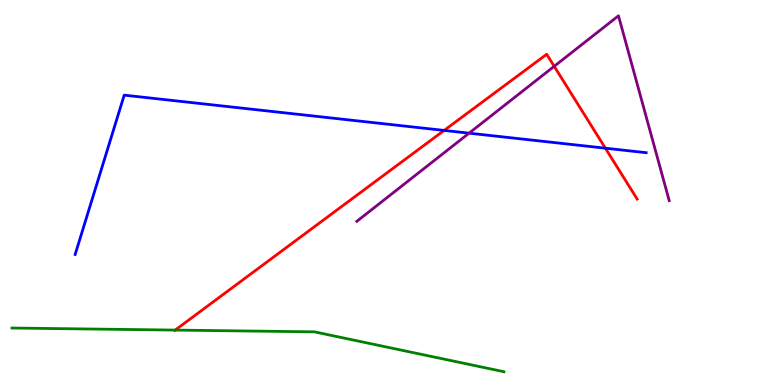[{'lines': ['blue', 'red'], 'intersections': [{'x': 5.73, 'y': 6.61}, {'x': 7.81, 'y': 6.15}]}, {'lines': ['green', 'red'], 'intersections': [{'x': 2.26, 'y': 1.43}]}, {'lines': ['purple', 'red'], 'intersections': [{'x': 7.15, 'y': 8.28}]}, {'lines': ['blue', 'green'], 'intersections': []}, {'lines': ['blue', 'purple'], 'intersections': [{'x': 6.05, 'y': 6.54}]}, {'lines': ['green', 'purple'], 'intersections': []}]